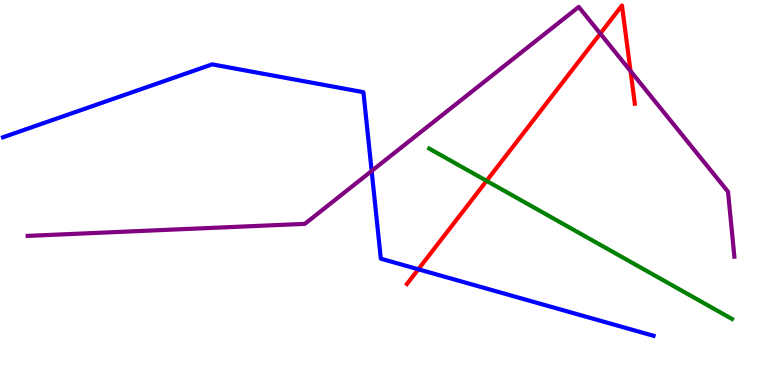[{'lines': ['blue', 'red'], 'intersections': [{'x': 5.4, 'y': 3.01}]}, {'lines': ['green', 'red'], 'intersections': [{'x': 6.28, 'y': 5.3}]}, {'lines': ['purple', 'red'], 'intersections': [{'x': 7.75, 'y': 9.13}, {'x': 8.14, 'y': 8.15}]}, {'lines': ['blue', 'green'], 'intersections': []}, {'lines': ['blue', 'purple'], 'intersections': [{'x': 4.8, 'y': 5.56}]}, {'lines': ['green', 'purple'], 'intersections': []}]